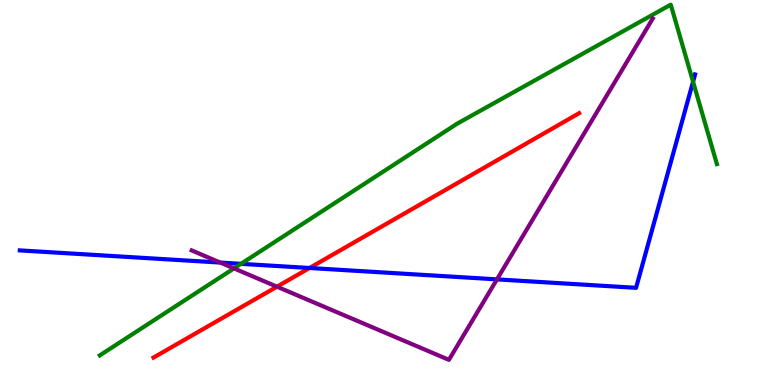[{'lines': ['blue', 'red'], 'intersections': [{'x': 3.99, 'y': 3.04}]}, {'lines': ['green', 'red'], 'intersections': []}, {'lines': ['purple', 'red'], 'intersections': [{'x': 3.57, 'y': 2.55}]}, {'lines': ['blue', 'green'], 'intersections': [{'x': 3.11, 'y': 3.15}, {'x': 8.94, 'y': 7.88}]}, {'lines': ['blue', 'purple'], 'intersections': [{'x': 2.84, 'y': 3.18}, {'x': 6.41, 'y': 2.74}]}, {'lines': ['green', 'purple'], 'intersections': [{'x': 3.02, 'y': 3.03}]}]